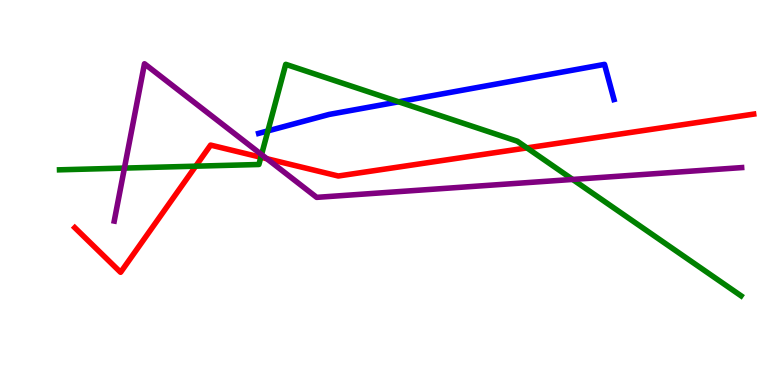[{'lines': ['blue', 'red'], 'intersections': []}, {'lines': ['green', 'red'], 'intersections': [{'x': 2.53, 'y': 5.68}, {'x': 3.37, 'y': 5.92}, {'x': 6.8, 'y': 6.16}]}, {'lines': ['purple', 'red'], 'intersections': [{'x': 3.44, 'y': 5.88}]}, {'lines': ['blue', 'green'], 'intersections': [{'x': 3.46, 'y': 6.6}, {'x': 5.14, 'y': 7.36}]}, {'lines': ['blue', 'purple'], 'intersections': []}, {'lines': ['green', 'purple'], 'intersections': [{'x': 1.61, 'y': 5.63}, {'x': 3.37, 'y': 5.98}, {'x': 7.39, 'y': 5.34}]}]